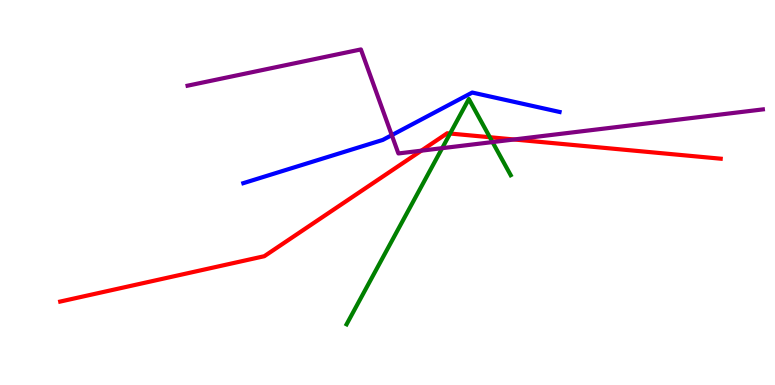[{'lines': ['blue', 'red'], 'intersections': []}, {'lines': ['green', 'red'], 'intersections': [{'x': 5.81, 'y': 6.53}, {'x': 6.32, 'y': 6.44}]}, {'lines': ['purple', 'red'], 'intersections': [{'x': 5.44, 'y': 6.09}, {'x': 6.63, 'y': 6.38}]}, {'lines': ['blue', 'green'], 'intersections': []}, {'lines': ['blue', 'purple'], 'intersections': [{'x': 5.06, 'y': 6.49}]}, {'lines': ['green', 'purple'], 'intersections': [{'x': 5.71, 'y': 6.15}, {'x': 6.36, 'y': 6.31}]}]